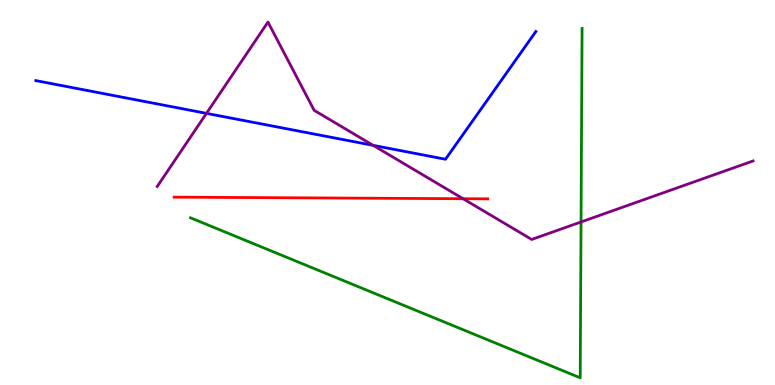[{'lines': ['blue', 'red'], 'intersections': []}, {'lines': ['green', 'red'], 'intersections': []}, {'lines': ['purple', 'red'], 'intersections': [{'x': 5.98, 'y': 4.84}]}, {'lines': ['blue', 'green'], 'intersections': []}, {'lines': ['blue', 'purple'], 'intersections': [{'x': 2.66, 'y': 7.06}, {'x': 4.82, 'y': 6.22}]}, {'lines': ['green', 'purple'], 'intersections': [{'x': 7.5, 'y': 4.23}]}]